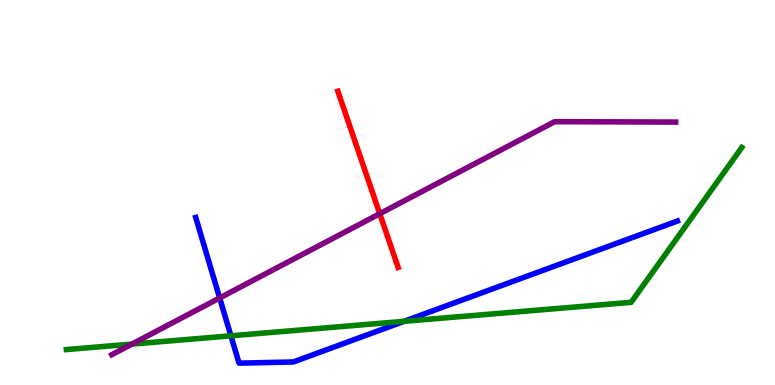[{'lines': ['blue', 'red'], 'intersections': []}, {'lines': ['green', 'red'], 'intersections': []}, {'lines': ['purple', 'red'], 'intersections': [{'x': 4.9, 'y': 4.45}]}, {'lines': ['blue', 'green'], 'intersections': [{'x': 2.98, 'y': 1.28}, {'x': 5.21, 'y': 1.65}]}, {'lines': ['blue', 'purple'], 'intersections': [{'x': 2.83, 'y': 2.26}]}, {'lines': ['green', 'purple'], 'intersections': [{'x': 1.7, 'y': 1.06}]}]